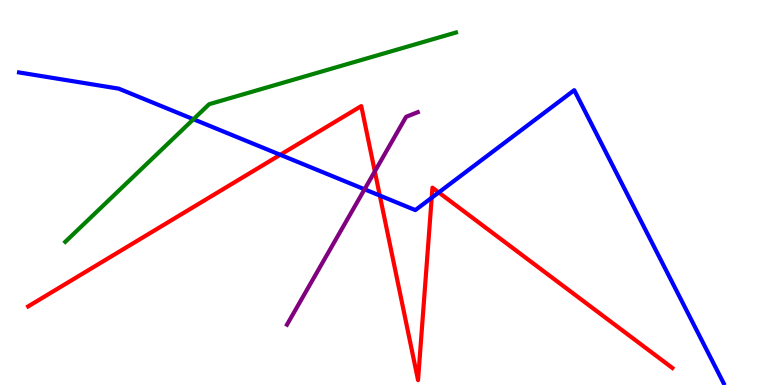[{'lines': ['blue', 'red'], 'intersections': [{'x': 3.62, 'y': 5.98}, {'x': 4.9, 'y': 4.92}, {'x': 5.57, 'y': 4.86}, {'x': 5.66, 'y': 5.0}]}, {'lines': ['green', 'red'], 'intersections': []}, {'lines': ['purple', 'red'], 'intersections': [{'x': 4.84, 'y': 5.55}]}, {'lines': ['blue', 'green'], 'intersections': [{'x': 2.5, 'y': 6.9}]}, {'lines': ['blue', 'purple'], 'intersections': [{'x': 4.7, 'y': 5.08}]}, {'lines': ['green', 'purple'], 'intersections': []}]